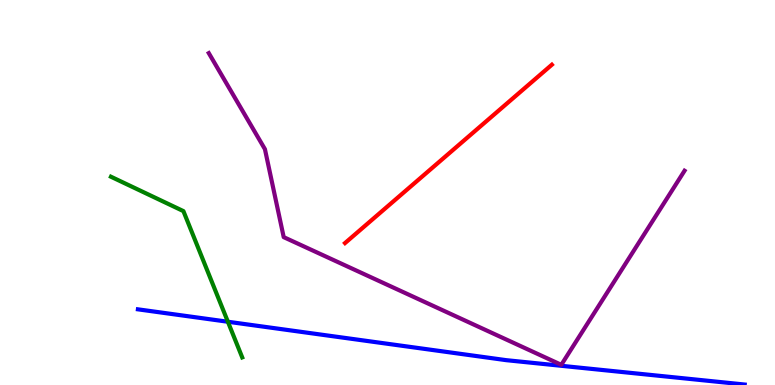[{'lines': ['blue', 'red'], 'intersections': []}, {'lines': ['green', 'red'], 'intersections': []}, {'lines': ['purple', 'red'], 'intersections': []}, {'lines': ['blue', 'green'], 'intersections': [{'x': 2.94, 'y': 1.64}]}, {'lines': ['blue', 'purple'], 'intersections': []}, {'lines': ['green', 'purple'], 'intersections': []}]